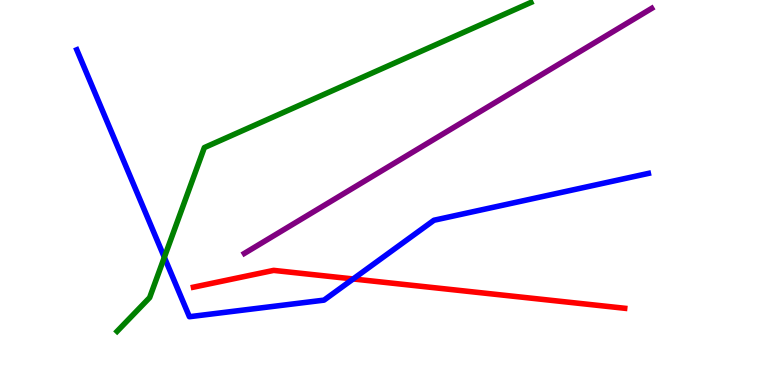[{'lines': ['blue', 'red'], 'intersections': [{'x': 4.56, 'y': 2.75}]}, {'lines': ['green', 'red'], 'intersections': []}, {'lines': ['purple', 'red'], 'intersections': []}, {'lines': ['blue', 'green'], 'intersections': [{'x': 2.12, 'y': 3.32}]}, {'lines': ['blue', 'purple'], 'intersections': []}, {'lines': ['green', 'purple'], 'intersections': []}]